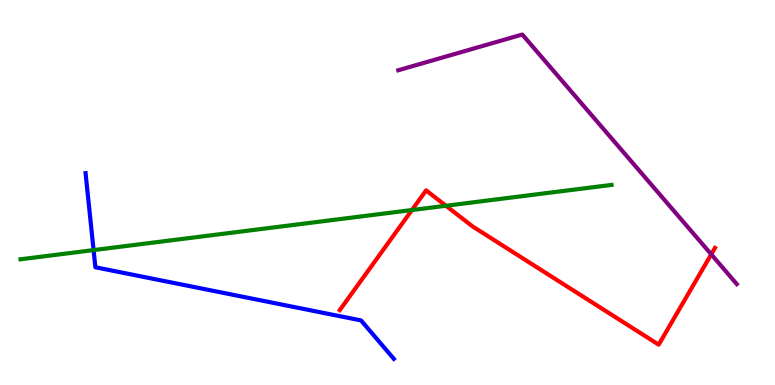[{'lines': ['blue', 'red'], 'intersections': []}, {'lines': ['green', 'red'], 'intersections': [{'x': 5.32, 'y': 4.54}, {'x': 5.75, 'y': 4.66}]}, {'lines': ['purple', 'red'], 'intersections': [{'x': 9.18, 'y': 3.39}]}, {'lines': ['blue', 'green'], 'intersections': [{'x': 1.21, 'y': 3.5}]}, {'lines': ['blue', 'purple'], 'intersections': []}, {'lines': ['green', 'purple'], 'intersections': []}]